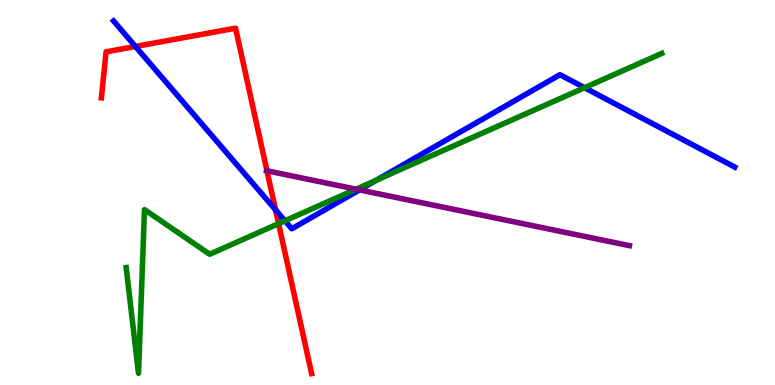[{'lines': ['blue', 'red'], 'intersections': [{'x': 1.75, 'y': 8.79}, {'x': 3.56, 'y': 4.55}]}, {'lines': ['green', 'red'], 'intersections': [{'x': 3.59, 'y': 4.19}]}, {'lines': ['purple', 'red'], 'intersections': [{'x': 3.44, 'y': 5.56}]}, {'lines': ['blue', 'green'], 'intersections': [{'x': 3.68, 'y': 4.27}, {'x': 4.86, 'y': 5.32}, {'x': 7.54, 'y': 7.72}]}, {'lines': ['blue', 'purple'], 'intersections': [{'x': 4.64, 'y': 5.07}]}, {'lines': ['green', 'purple'], 'intersections': [{'x': 4.59, 'y': 5.09}]}]